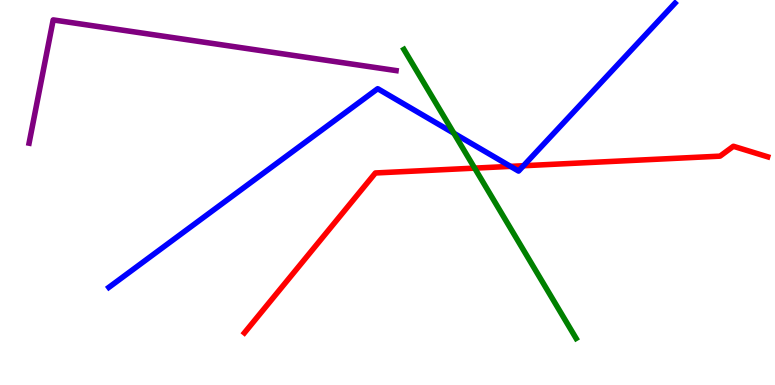[{'lines': ['blue', 'red'], 'intersections': [{'x': 6.59, 'y': 5.68}, {'x': 6.76, 'y': 5.7}]}, {'lines': ['green', 'red'], 'intersections': [{'x': 6.12, 'y': 5.63}]}, {'lines': ['purple', 'red'], 'intersections': []}, {'lines': ['blue', 'green'], 'intersections': [{'x': 5.86, 'y': 6.54}]}, {'lines': ['blue', 'purple'], 'intersections': []}, {'lines': ['green', 'purple'], 'intersections': []}]